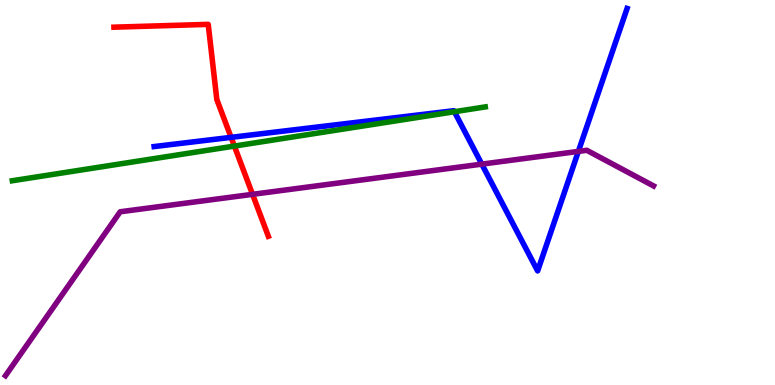[{'lines': ['blue', 'red'], 'intersections': [{'x': 2.98, 'y': 6.43}]}, {'lines': ['green', 'red'], 'intersections': [{'x': 3.02, 'y': 6.21}]}, {'lines': ['purple', 'red'], 'intersections': [{'x': 3.26, 'y': 4.95}]}, {'lines': ['blue', 'green'], 'intersections': [{'x': 5.86, 'y': 7.1}]}, {'lines': ['blue', 'purple'], 'intersections': [{'x': 6.22, 'y': 5.74}, {'x': 7.46, 'y': 6.07}]}, {'lines': ['green', 'purple'], 'intersections': []}]